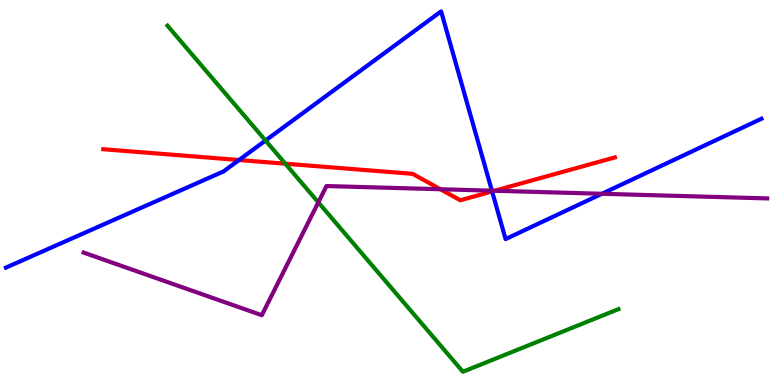[{'lines': ['blue', 'red'], 'intersections': [{'x': 3.08, 'y': 5.84}, {'x': 6.35, 'y': 5.03}]}, {'lines': ['green', 'red'], 'intersections': [{'x': 3.68, 'y': 5.75}]}, {'lines': ['purple', 'red'], 'intersections': [{'x': 5.68, 'y': 5.08}, {'x': 6.38, 'y': 5.05}]}, {'lines': ['blue', 'green'], 'intersections': [{'x': 3.43, 'y': 6.35}]}, {'lines': ['blue', 'purple'], 'intersections': [{'x': 6.35, 'y': 5.05}, {'x': 7.77, 'y': 4.97}]}, {'lines': ['green', 'purple'], 'intersections': [{'x': 4.11, 'y': 4.74}]}]